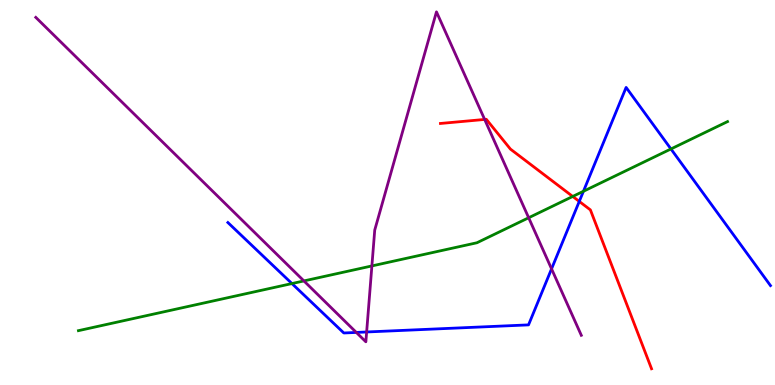[{'lines': ['blue', 'red'], 'intersections': [{'x': 7.47, 'y': 4.77}]}, {'lines': ['green', 'red'], 'intersections': [{'x': 7.39, 'y': 4.9}]}, {'lines': ['purple', 'red'], 'intersections': [{'x': 6.25, 'y': 6.9}]}, {'lines': ['blue', 'green'], 'intersections': [{'x': 3.77, 'y': 2.63}, {'x': 7.53, 'y': 5.03}, {'x': 8.66, 'y': 6.13}]}, {'lines': ['blue', 'purple'], 'intersections': [{'x': 4.6, 'y': 1.37}, {'x': 4.73, 'y': 1.38}, {'x': 7.12, 'y': 3.02}]}, {'lines': ['green', 'purple'], 'intersections': [{'x': 3.92, 'y': 2.7}, {'x': 4.8, 'y': 3.09}, {'x': 6.82, 'y': 4.34}]}]